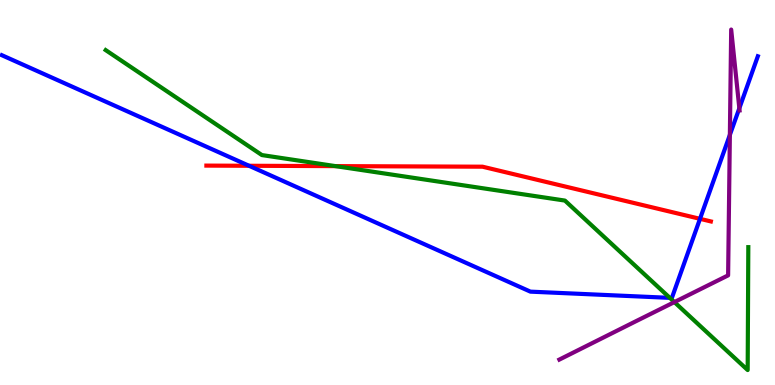[{'lines': ['blue', 'red'], 'intersections': [{'x': 3.21, 'y': 5.69}, {'x': 9.03, 'y': 4.32}]}, {'lines': ['green', 'red'], 'intersections': [{'x': 4.33, 'y': 5.69}]}, {'lines': ['purple', 'red'], 'intersections': []}, {'lines': ['blue', 'green'], 'intersections': [{'x': 8.64, 'y': 2.26}]}, {'lines': ['blue', 'purple'], 'intersections': [{'x': 9.42, 'y': 6.5}, {'x': 9.54, 'y': 7.19}]}, {'lines': ['green', 'purple'], 'intersections': [{'x': 8.7, 'y': 2.15}]}]